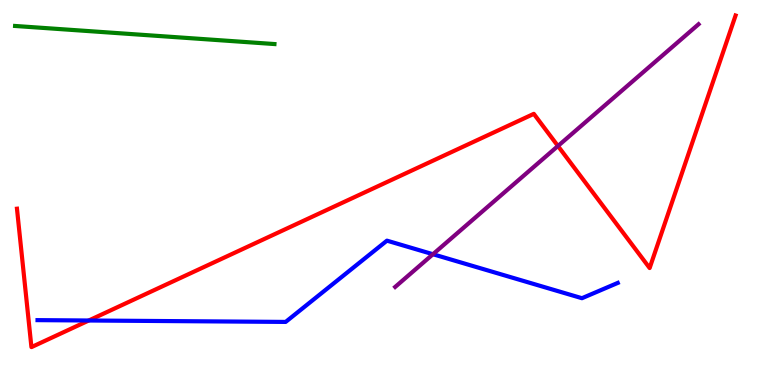[{'lines': ['blue', 'red'], 'intersections': [{'x': 1.15, 'y': 1.68}]}, {'lines': ['green', 'red'], 'intersections': []}, {'lines': ['purple', 'red'], 'intersections': [{'x': 7.2, 'y': 6.21}]}, {'lines': ['blue', 'green'], 'intersections': []}, {'lines': ['blue', 'purple'], 'intersections': [{'x': 5.59, 'y': 3.4}]}, {'lines': ['green', 'purple'], 'intersections': []}]